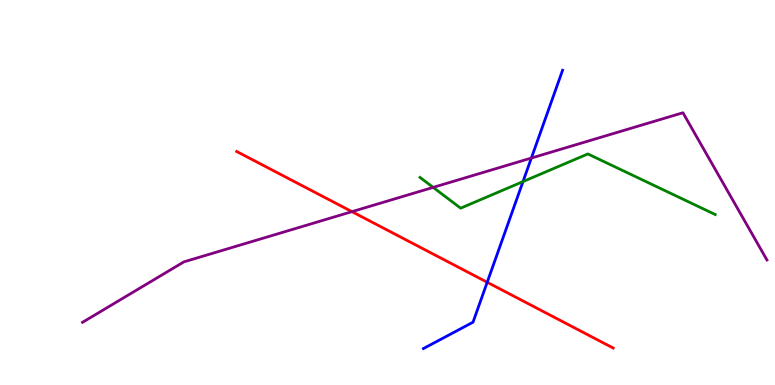[{'lines': ['blue', 'red'], 'intersections': [{'x': 6.29, 'y': 2.67}]}, {'lines': ['green', 'red'], 'intersections': []}, {'lines': ['purple', 'red'], 'intersections': [{'x': 4.54, 'y': 4.5}]}, {'lines': ['blue', 'green'], 'intersections': [{'x': 6.75, 'y': 5.28}]}, {'lines': ['blue', 'purple'], 'intersections': [{'x': 6.86, 'y': 5.89}]}, {'lines': ['green', 'purple'], 'intersections': [{'x': 5.59, 'y': 5.13}]}]